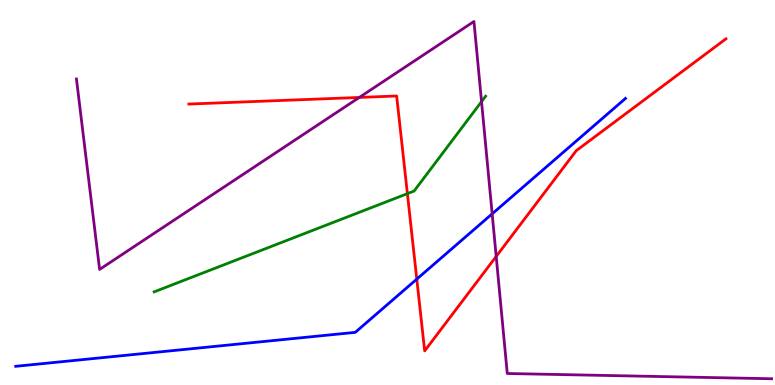[{'lines': ['blue', 'red'], 'intersections': [{'x': 5.38, 'y': 2.75}]}, {'lines': ['green', 'red'], 'intersections': [{'x': 5.26, 'y': 4.97}]}, {'lines': ['purple', 'red'], 'intersections': [{'x': 4.64, 'y': 7.47}, {'x': 6.4, 'y': 3.34}]}, {'lines': ['blue', 'green'], 'intersections': []}, {'lines': ['blue', 'purple'], 'intersections': [{'x': 6.35, 'y': 4.45}]}, {'lines': ['green', 'purple'], 'intersections': [{'x': 6.21, 'y': 7.36}]}]